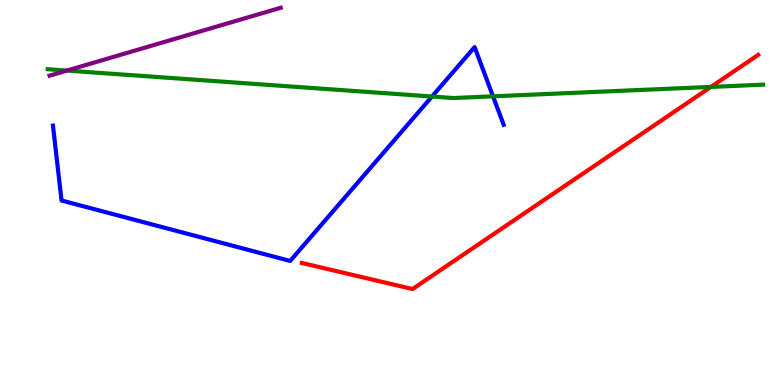[{'lines': ['blue', 'red'], 'intersections': []}, {'lines': ['green', 'red'], 'intersections': [{'x': 9.17, 'y': 7.74}]}, {'lines': ['purple', 'red'], 'intersections': []}, {'lines': ['blue', 'green'], 'intersections': [{'x': 5.57, 'y': 7.49}, {'x': 6.36, 'y': 7.5}]}, {'lines': ['blue', 'purple'], 'intersections': []}, {'lines': ['green', 'purple'], 'intersections': [{'x': 0.863, 'y': 8.17}]}]